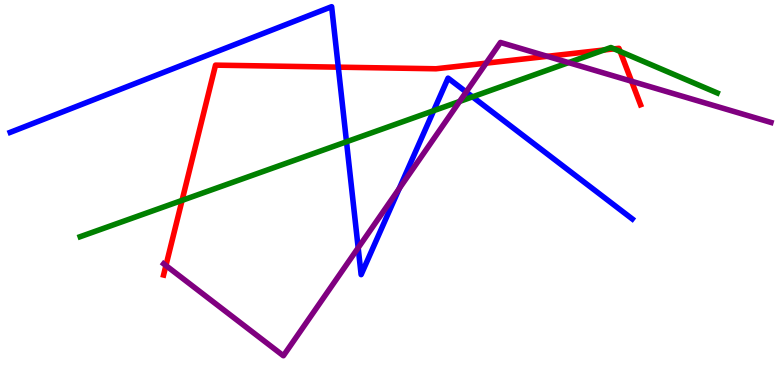[{'lines': ['blue', 'red'], 'intersections': [{'x': 4.37, 'y': 8.26}]}, {'lines': ['green', 'red'], 'intersections': [{'x': 2.35, 'y': 4.8}, {'x': 7.79, 'y': 8.7}, {'x': 7.92, 'y': 8.73}, {'x': 8.0, 'y': 8.66}]}, {'lines': ['purple', 'red'], 'intersections': [{'x': 2.14, 'y': 3.1}, {'x': 6.27, 'y': 8.36}, {'x': 7.06, 'y': 8.54}, {'x': 8.15, 'y': 7.89}]}, {'lines': ['blue', 'green'], 'intersections': [{'x': 4.47, 'y': 6.32}, {'x': 5.6, 'y': 7.12}, {'x': 6.1, 'y': 7.48}]}, {'lines': ['blue', 'purple'], 'intersections': [{'x': 4.62, 'y': 3.56}, {'x': 5.15, 'y': 5.1}, {'x': 6.01, 'y': 7.61}]}, {'lines': ['green', 'purple'], 'intersections': [{'x': 5.93, 'y': 7.36}, {'x': 7.34, 'y': 8.37}]}]